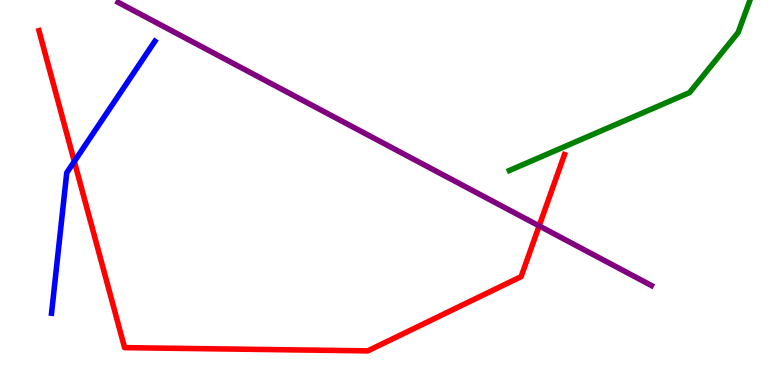[{'lines': ['blue', 'red'], 'intersections': [{'x': 0.959, 'y': 5.81}]}, {'lines': ['green', 'red'], 'intersections': []}, {'lines': ['purple', 'red'], 'intersections': [{'x': 6.96, 'y': 4.13}]}, {'lines': ['blue', 'green'], 'intersections': []}, {'lines': ['blue', 'purple'], 'intersections': []}, {'lines': ['green', 'purple'], 'intersections': []}]